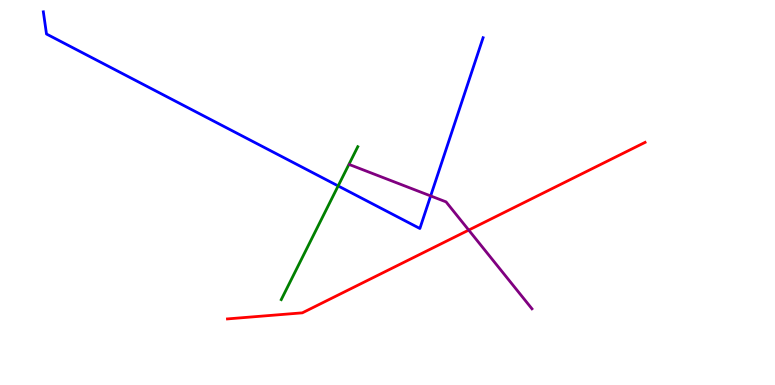[{'lines': ['blue', 'red'], 'intersections': []}, {'lines': ['green', 'red'], 'intersections': []}, {'lines': ['purple', 'red'], 'intersections': [{'x': 6.05, 'y': 4.02}]}, {'lines': ['blue', 'green'], 'intersections': [{'x': 4.36, 'y': 5.17}]}, {'lines': ['blue', 'purple'], 'intersections': [{'x': 5.56, 'y': 4.91}]}, {'lines': ['green', 'purple'], 'intersections': []}]